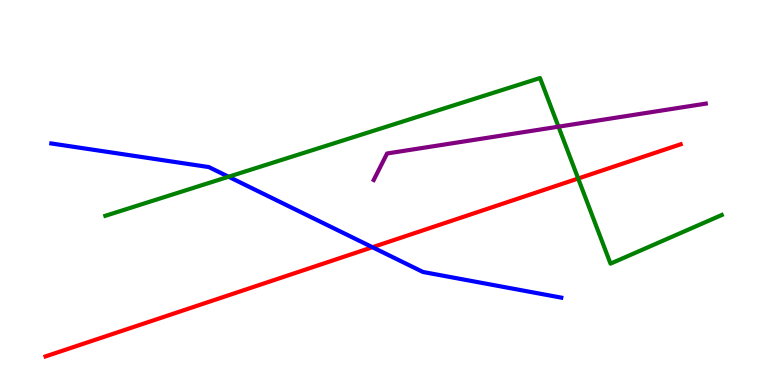[{'lines': ['blue', 'red'], 'intersections': [{'x': 4.81, 'y': 3.58}]}, {'lines': ['green', 'red'], 'intersections': [{'x': 7.46, 'y': 5.36}]}, {'lines': ['purple', 'red'], 'intersections': []}, {'lines': ['blue', 'green'], 'intersections': [{'x': 2.95, 'y': 5.41}]}, {'lines': ['blue', 'purple'], 'intersections': []}, {'lines': ['green', 'purple'], 'intersections': [{'x': 7.21, 'y': 6.71}]}]